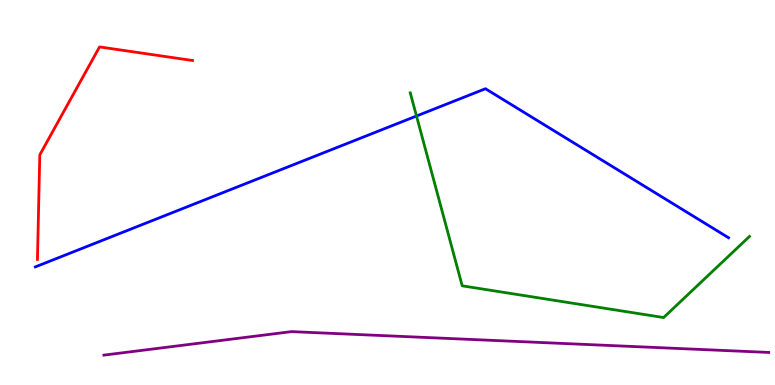[{'lines': ['blue', 'red'], 'intersections': []}, {'lines': ['green', 'red'], 'intersections': []}, {'lines': ['purple', 'red'], 'intersections': []}, {'lines': ['blue', 'green'], 'intersections': [{'x': 5.37, 'y': 6.99}]}, {'lines': ['blue', 'purple'], 'intersections': []}, {'lines': ['green', 'purple'], 'intersections': []}]